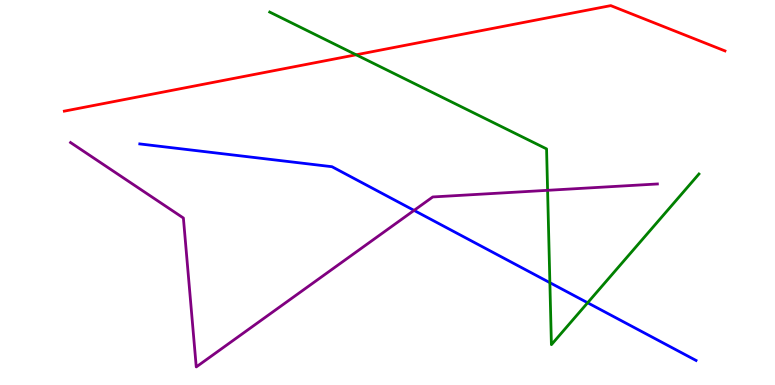[{'lines': ['blue', 'red'], 'intersections': []}, {'lines': ['green', 'red'], 'intersections': [{'x': 4.6, 'y': 8.58}]}, {'lines': ['purple', 'red'], 'intersections': []}, {'lines': ['blue', 'green'], 'intersections': [{'x': 7.1, 'y': 2.66}, {'x': 7.58, 'y': 2.14}]}, {'lines': ['blue', 'purple'], 'intersections': [{'x': 5.34, 'y': 4.54}]}, {'lines': ['green', 'purple'], 'intersections': [{'x': 7.07, 'y': 5.06}]}]